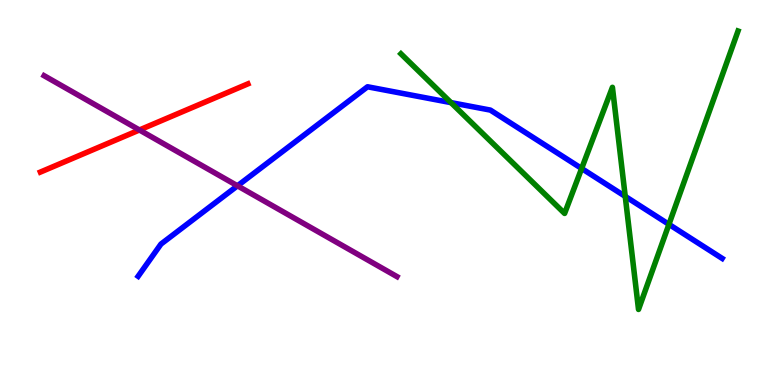[{'lines': ['blue', 'red'], 'intersections': []}, {'lines': ['green', 'red'], 'intersections': []}, {'lines': ['purple', 'red'], 'intersections': [{'x': 1.8, 'y': 6.62}]}, {'lines': ['blue', 'green'], 'intersections': [{'x': 5.82, 'y': 7.33}, {'x': 7.51, 'y': 5.62}, {'x': 8.07, 'y': 4.9}, {'x': 8.63, 'y': 4.17}]}, {'lines': ['blue', 'purple'], 'intersections': [{'x': 3.06, 'y': 5.17}]}, {'lines': ['green', 'purple'], 'intersections': []}]